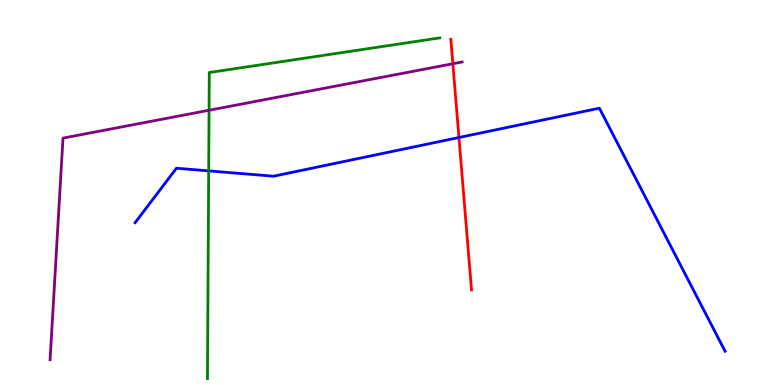[{'lines': ['blue', 'red'], 'intersections': [{'x': 5.92, 'y': 6.43}]}, {'lines': ['green', 'red'], 'intersections': []}, {'lines': ['purple', 'red'], 'intersections': [{'x': 5.84, 'y': 8.34}]}, {'lines': ['blue', 'green'], 'intersections': [{'x': 2.69, 'y': 5.56}]}, {'lines': ['blue', 'purple'], 'intersections': []}, {'lines': ['green', 'purple'], 'intersections': [{'x': 2.7, 'y': 7.14}]}]